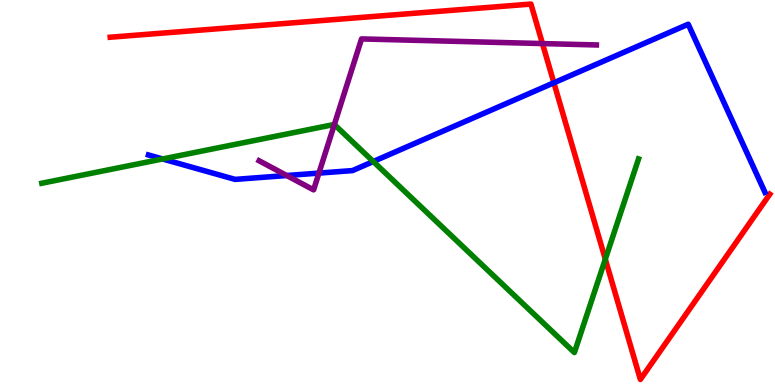[{'lines': ['blue', 'red'], 'intersections': [{'x': 7.15, 'y': 7.85}]}, {'lines': ['green', 'red'], 'intersections': [{'x': 7.81, 'y': 3.27}]}, {'lines': ['purple', 'red'], 'intersections': [{'x': 7.0, 'y': 8.87}]}, {'lines': ['blue', 'green'], 'intersections': [{'x': 2.1, 'y': 5.87}, {'x': 4.82, 'y': 5.8}]}, {'lines': ['blue', 'purple'], 'intersections': [{'x': 3.7, 'y': 5.44}, {'x': 4.12, 'y': 5.5}]}, {'lines': ['green', 'purple'], 'intersections': [{'x': 4.31, 'y': 6.77}]}]